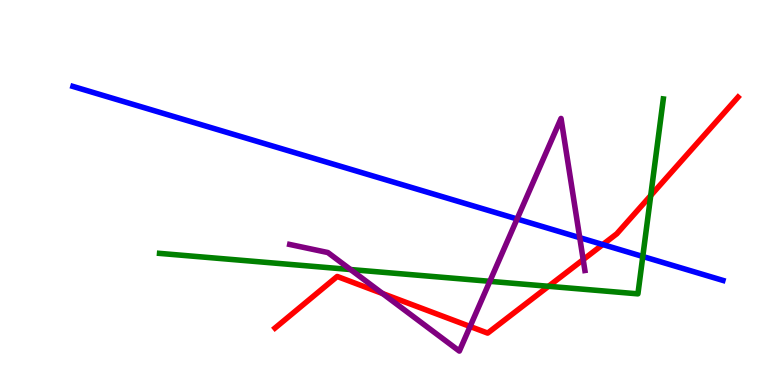[{'lines': ['blue', 'red'], 'intersections': [{'x': 7.78, 'y': 3.65}]}, {'lines': ['green', 'red'], 'intersections': [{'x': 7.08, 'y': 2.56}, {'x': 8.4, 'y': 4.92}]}, {'lines': ['purple', 'red'], 'intersections': [{'x': 4.94, 'y': 2.38}, {'x': 6.07, 'y': 1.52}, {'x': 7.53, 'y': 3.26}]}, {'lines': ['blue', 'green'], 'intersections': [{'x': 8.29, 'y': 3.34}]}, {'lines': ['blue', 'purple'], 'intersections': [{'x': 6.67, 'y': 4.31}, {'x': 7.48, 'y': 3.83}]}, {'lines': ['green', 'purple'], 'intersections': [{'x': 4.52, 'y': 3.0}, {'x': 6.32, 'y': 2.69}]}]